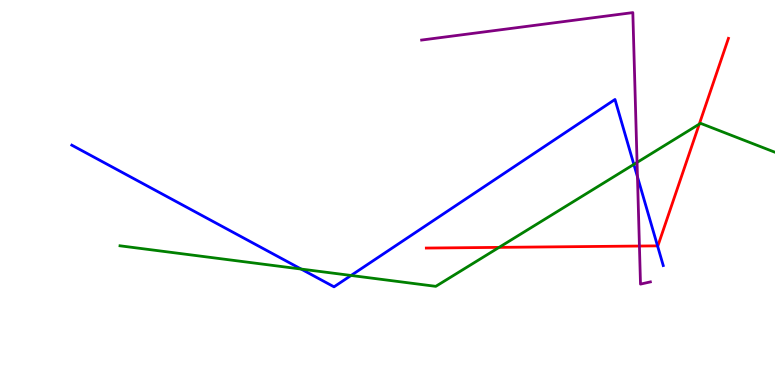[{'lines': ['blue', 'red'], 'intersections': [{'x': 8.48, 'y': 3.61}]}, {'lines': ['green', 'red'], 'intersections': [{'x': 6.44, 'y': 3.57}, {'x': 9.02, 'y': 6.78}]}, {'lines': ['purple', 'red'], 'intersections': [{'x': 8.25, 'y': 3.61}]}, {'lines': ['blue', 'green'], 'intersections': [{'x': 3.89, 'y': 3.01}, {'x': 4.53, 'y': 2.85}, {'x': 8.18, 'y': 5.73}]}, {'lines': ['blue', 'purple'], 'intersections': [{'x': 8.23, 'y': 5.41}]}, {'lines': ['green', 'purple'], 'intersections': [{'x': 8.22, 'y': 5.78}]}]